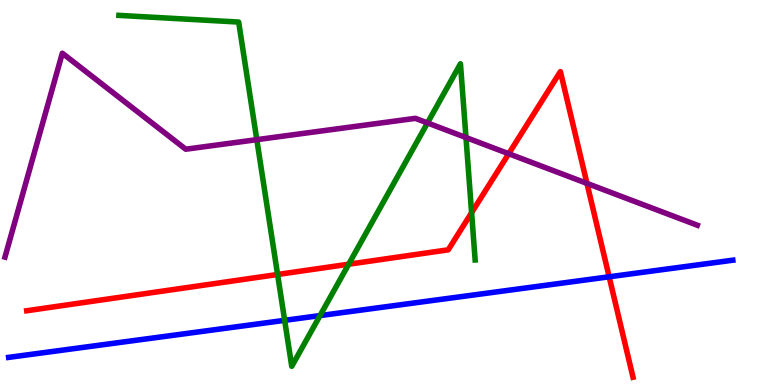[{'lines': ['blue', 'red'], 'intersections': [{'x': 7.86, 'y': 2.81}]}, {'lines': ['green', 'red'], 'intersections': [{'x': 3.58, 'y': 2.87}, {'x': 4.5, 'y': 3.14}, {'x': 6.09, 'y': 4.48}]}, {'lines': ['purple', 'red'], 'intersections': [{'x': 6.56, 'y': 6.01}, {'x': 7.57, 'y': 5.24}]}, {'lines': ['blue', 'green'], 'intersections': [{'x': 3.67, 'y': 1.68}, {'x': 4.13, 'y': 1.8}]}, {'lines': ['blue', 'purple'], 'intersections': []}, {'lines': ['green', 'purple'], 'intersections': [{'x': 3.31, 'y': 6.37}, {'x': 5.52, 'y': 6.81}, {'x': 6.01, 'y': 6.43}]}]